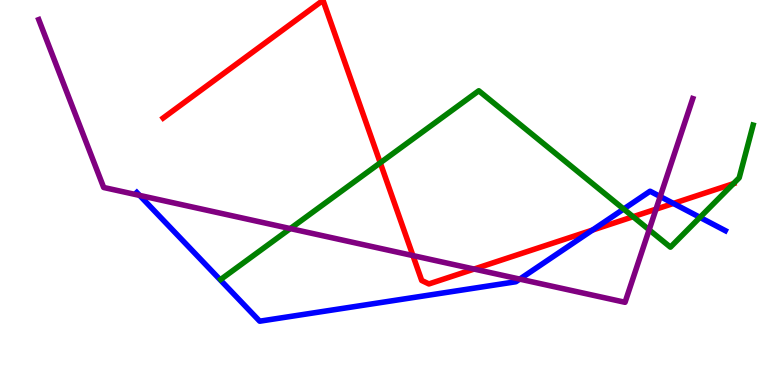[{'lines': ['blue', 'red'], 'intersections': [{'x': 7.64, 'y': 4.02}, {'x': 8.69, 'y': 4.72}]}, {'lines': ['green', 'red'], 'intersections': [{'x': 4.91, 'y': 5.77}, {'x': 8.17, 'y': 4.37}, {'x': 9.46, 'y': 5.23}]}, {'lines': ['purple', 'red'], 'intersections': [{'x': 5.33, 'y': 3.36}, {'x': 6.12, 'y': 3.01}, {'x': 8.46, 'y': 4.57}]}, {'lines': ['blue', 'green'], 'intersections': [{'x': 8.05, 'y': 4.57}, {'x': 9.03, 'y': 4.35}]}, {'lines': ['blue', 'purple'], 'intersections': [{'x': 1.8, 'y': 4.92}, {'x': 6.71, 'y': 2.75}, {'x': 8.52, 'y': 4.9}]}, {'lines': ['green', 'purple'], 'intersections': [{'x': 3.75, 'y': 4.06}, {'x': 8.38, 'y': 4.03}]}]